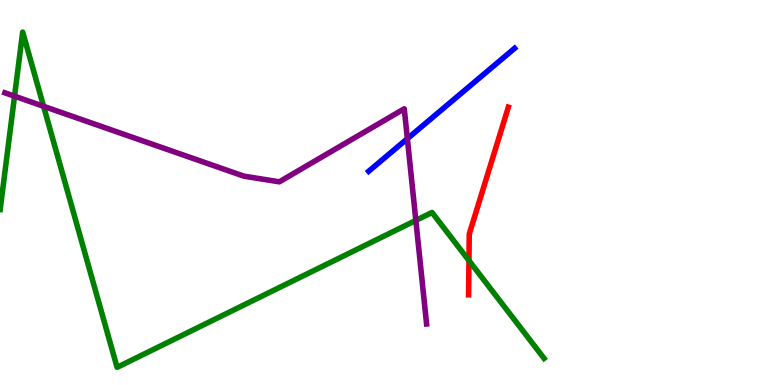[{'lines': ['blue', 'red'], 'intersections': []}, {'lines': ['green', 'red'], 'intersections': [{'x': 6.05, 'y': 3.23}]}, {'lines': ['purple', 'red'], 'intersections': []}, {'lines': ['blue', 'green'], 'intersections': []}, {'lines': ['blue', 'purple'], 'intersections': [{'x': 5.26, 'y': 6.4}]}, {'lines': ['green', 'purple'], 'intersections': [{'x': 0.188, 'y': 7.5}, {'x': 0.562, 'y': 7.24}, {'x': 5.37, 'y': 4.27}]}]